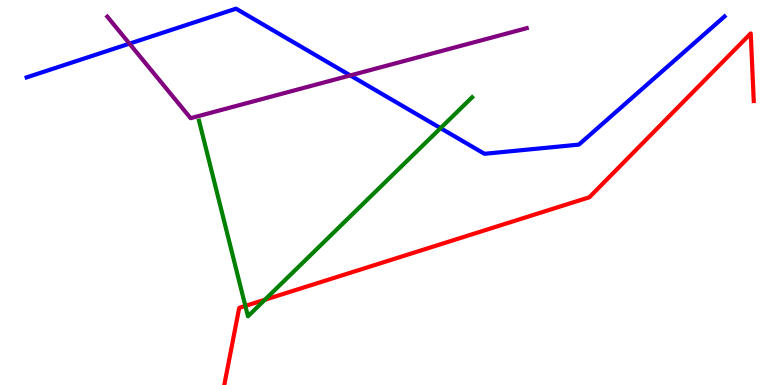[{'lines': ['blue', 'red'], 'intersections': []}, {'lines': ['green', 'red'], 'intersections': [{'x': 3.17, 'y': 2.05}, {'x': 3.42, 'y': 2.21}]}, {'lines': ['purple', 'red'], 'intersections': []}, {'lines': ['blue', 'green'], 'intersections': [{'x': 5.68, 'y': 6.67}]}, {'lines': ['blue', 'purple'], 'intersections': [{'x': 1.67, 'y': 8.87}, {'x': 4.52, 'y': 8.04}]}, {'lines': ['green', 'purple'], 'intersections': []}]